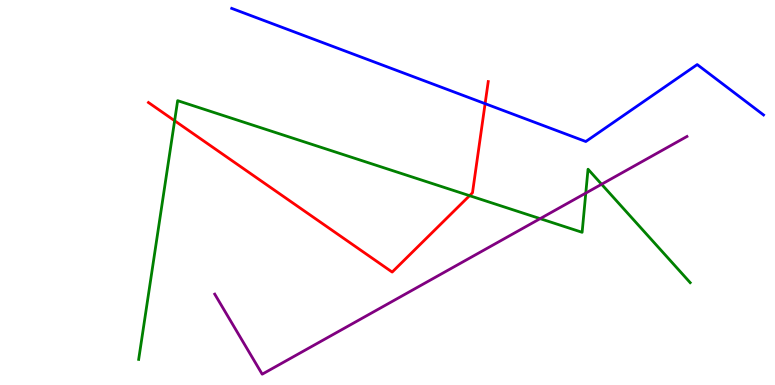[{'lines': ['blue', 'red'], 'intersections': [{'x': 6.26, 'y': 7.31}]}, {'lines': ['green', 'red'], 'intersections': [{'x': 2.25, 'y': 6.86}, {'x': 6.06, 'y': 4.92}]}, {'lines': ['purple', 'red'], 'intersections': []}, {'lines': ['blue', 'green'], 'intersections': []}, {'lines': ['blue', 'purple'], 'intersections': []}, {'lines': ['green', 'purple'], 'intersections': [{'x': 6.97, 'y': 4.32}, {'x': 7.56, 'y': 4.98}, {'x': 7.76, 'y': 5.21}]}]